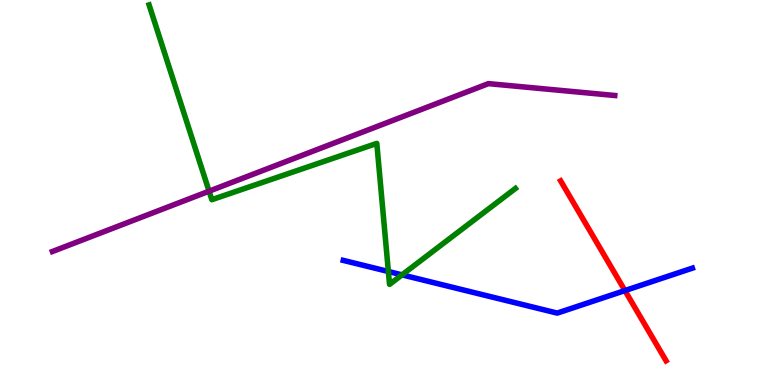[{'lines': ['blue', 'red'], 'intersections': [{'x': 8.06, 'y': 2.45}]}, {'lines': ['green', 'red'], 'intersections': []}, {'lines': ['purple', 'red'], 'intersections': []}, {'lines': ['blue', 'green'], 'intersections': [{'x': 5.01, 'y': 2.95}, {'x': 5.19, 'y': 2.86}]}, {'lines': ['blue', 'purple'], 'intersections': []}, {'lines': ['green', 'purple'], 'intersections': [{'x': 2.7, 'y': 5.03}]}]